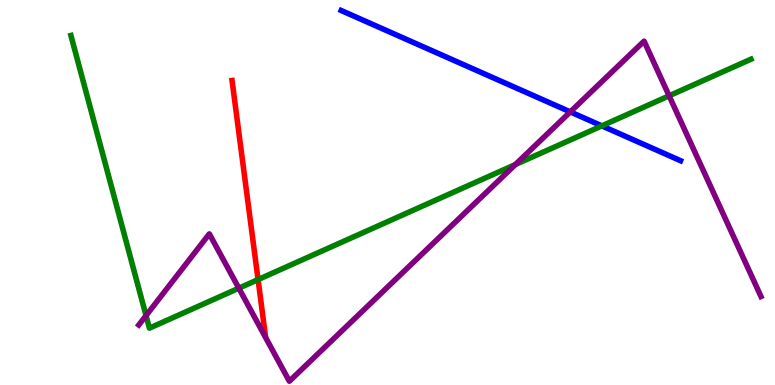[{'lines': ['blue', 'red'], 'intersections': []}, {'lines': ['green', 'red'], 'intersections': [{'x': 3.33, 'y': 2.74}]}, {'lines': ['purple', 'red'], 'intersections': []}, {'lines': ['blue', 'green'], 'intersections': [{'x': 7.77, 'y': 6.73}]}, {'lines': ['blue', 'purple'], 'intersections': [{'x': 7.36, 'y': 7.09}]}, {'lines': ['green', 'purple'], 'intersections': [{'x': 1.88, 'y': 1.8}, {'x': 3.08, 'y': 2.51}, {'x': 6.65, 'y': 5.73}, {'x': 8.63, 'y': 7.51}]}]